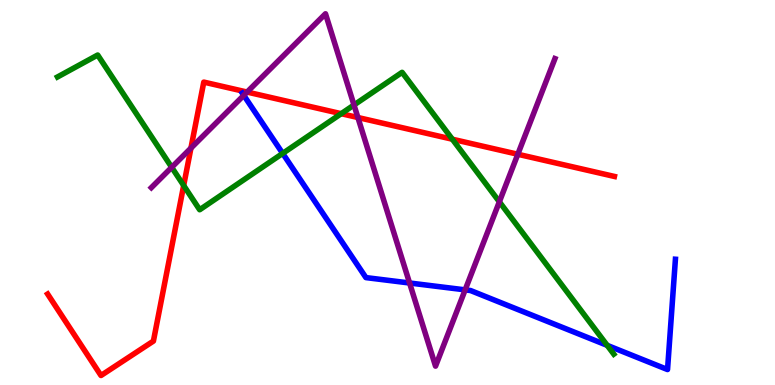[{'lines': ['blue', 'red'], 'intersections': []}, {'lines': ['green', 'red'], 'intersections': [{'x': 2.37, 'y': 5.18}, {'x': 4.4, 'y': 7.05}, {'x': 5.84, 'y': 6.38}]}, {'lines': ['purple', 'red'], 'intersections': [{'x': 2.46, 'y': 6.15}, {'x': 3.19, 'y': 7.61}, {'x': 4.62, 'y': 6.95}, {'x': 6.68, 'y': 5.99}]}, {'lines': ['blue', 'green'], 'intersections': [{'x': 3.65, 'y': 6.02}, {'x': 7.83, 'y': 1.03}]}, {'lines': ['blue', 'purple'], 'intersections': [{'x': 3.15, 'y': 7.52}, {'x': 5.28, 'y': 2.65}, {'x': 6.0, 'y': 2.47}]}, {'lines': ['green', 'purple'], 'intersections': [{'x': 2.22, 'y': 5.65}, {'x': 4.57, 'y': 7.27}, {'x': 6.44, 'y': 4.76}]}]